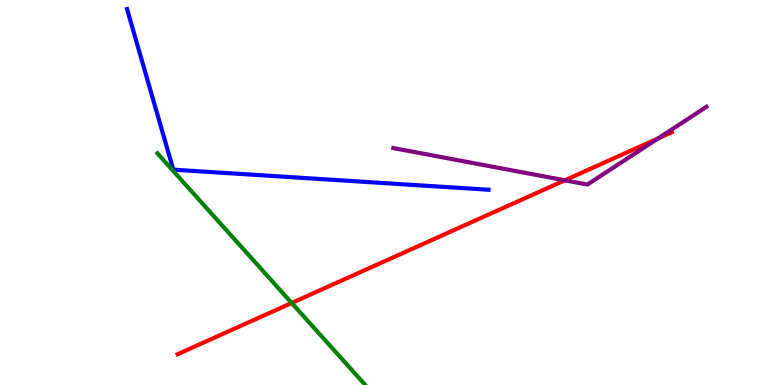[{'lines': ['blue', 'red'], 'intersections': []}, {'lines': ['green', 'red'], 'intersections': [{'x': 3.76, 'y': 2.13}]}, {'lines': ['purple', 'red'], 'intersections': [{'x': 7.29, 'y': 5.32}, {'x': 8.49, 'y': 6.4}]}, {'lines': ['blue', 'green'], 'intersections': []}, {'lines': ['blue', 'purple'], 'intersections': []}, {'lines': ['green', 'purple'], 'intersections': []}]